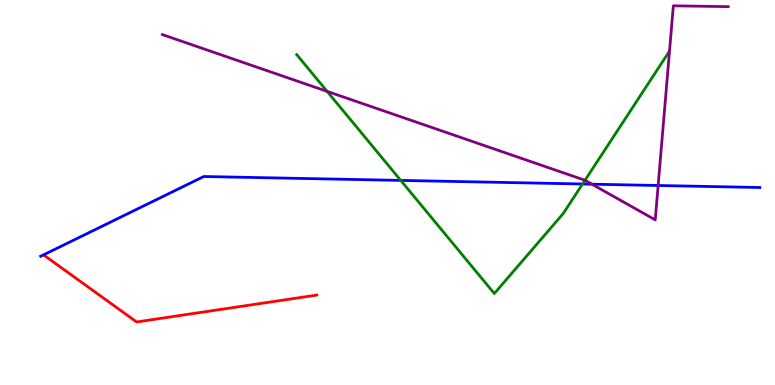[{'lines': ['blue', 'red'], 'intersections': []}, {'lines': ['green', 'red'], 'intersections': []}, {'lines': ['purple', 'red'], 'intersections': []}, {'lines': ['blue', 'green'], 'intersections': [{'x': 5.17, 'y': 5.31}, {'x': 7.52, 'y': 5.22}]}, {'lines': ['blue', 'purple'], 'intersections': [{'x': 7.64, 'y': 5.22}, {'x': 8.49, 'y': 5.18}]}, {'lines': ['green', 'purple'], 'intersections': [{'x': 4.22, 'y': 7.63}, {'x': 7.55, 'y': 5.32}]}]